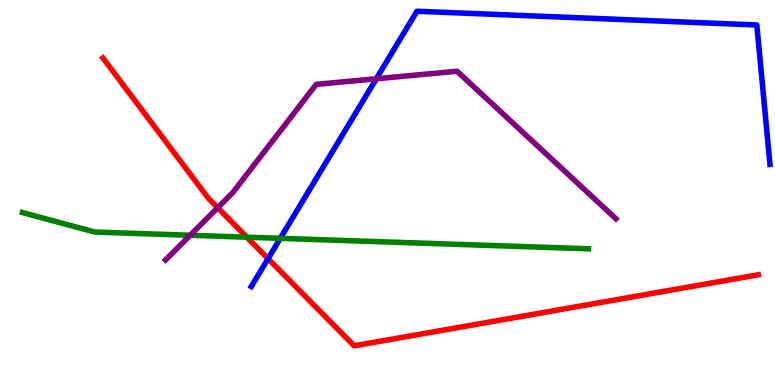[{'lines': ['blue', 'red'], 'intersections': [{'x': 3.46, 'y': 3.28}]}, {'lines': ['green', 'red'], 'intersections': [{'x': 3.18, 'y': 3.84}]}, {'lines': ['purple', 'red'], 'intersections': [{'x': 2.81, 'y': 4.6}]}, {'lines': ['blue', 'green'], 'intersections': [{'x': 3.62, 'y': 3.81}]}, {'lines': ['blue', 'purple'], 'intersections': [{'x': 4.86, 'y': 7.95}]}, {'lines': ['green', 'purple'], 'intersections': [{'x': 2.45, 'y': 3.89}]}]